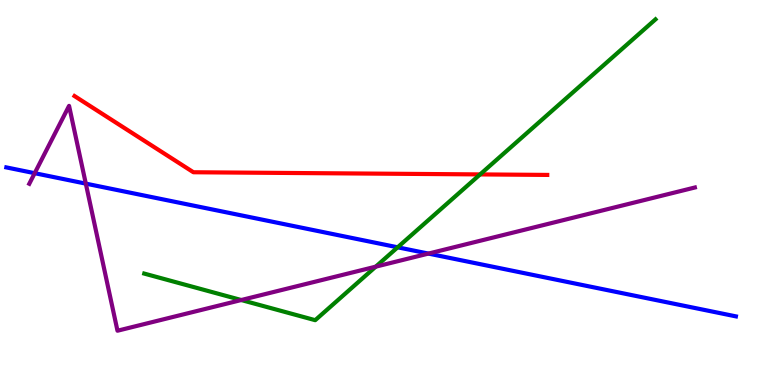[{'lines': ['blue', 'red'], 'intersections': []}, {'lines': ['green', 'red'], 'intersections': [{'x': 6.19, 'y': 5.47}]}, {'lines': ['purple', 'red'], 'intersections': []}, {'lines': ['blue', 'green'], 'intersections': [{'x': 5.13, 'y': 3.58}]}, {'lines': ['blue', 'purple'], 'intersections': [{'x': 0.448, 'y': 5.5}, {'x': 1.11, 'y': 5.23}, {'x': 5.53, 'y': 3.41}]}, {'lines': ['green', 'purple'], 'intersections': [{'x': 3.11, 'y': 2.21}, {'x': 4.85, 'y': 3.07}]}]